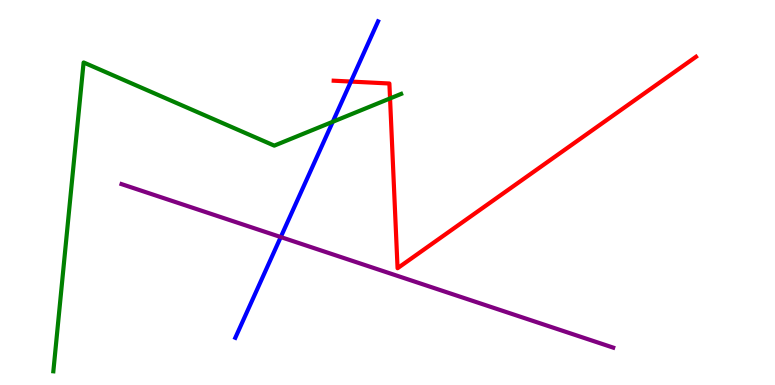[{'lines': ['blue', 'red'], 'intersections': [{'x': 4.53, 'y': 7.88}]}, {'lines': ['green', 'red'], 'intersections': [{'x': 5.03, 'y': 7.44}]}, {'lines': ['purple', 'red'], 'intersections': []}, {'lines': ['blue', 'green'], 'intersections': [{'x': 4.29, 'y': 6.84}]}, {'lines': ['blue', 'purple'], 'intersections': [{'x': 3.62, 'y': 3.84}]}, {'lines': ['green', 'purple'], 'intersections': []}]